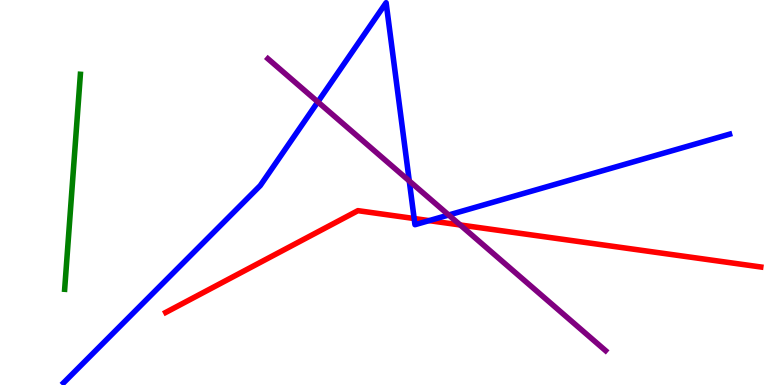[{'lines': ['blue', 'red'], 'intersections': [{'x': 5.34, 'y': 4.32}, {'x': 5.54, 'y': 4.27}]}, {'lines': ['green', 'red'], 'intersections': []}, {'lines': ['purple', 'red'], 'intersections': [{'x': 5.94, 'y': 4.16}]}, {'lines': ['blue', 'green'], 'intersections': []}, {'lines': ['blue', 'purple'], 'intersections': [{'x': 4.1, 'y': 7.35}, {'x': 5.28, 'y': 5.3}, {'x': 5.79, 'y': 4.42}]}, {'lines': ['green', 'purple'], 'intersections': []}]